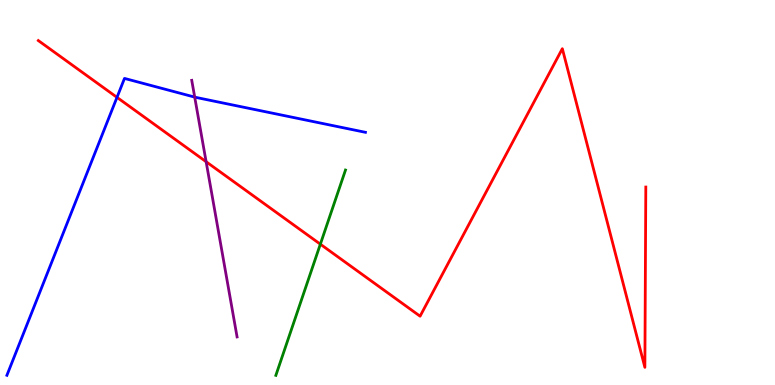[{'lines': ['blue', 'red'], 'intersections': [{'x': 1.51, 'y': 7.47}]}, {'lines': ['green', 'red'], 'intersections': [{'x': 4.13, 'y': 3.66}]}, {'lines': ['purple', 'red'], 'intersections': [{'x': 2.66, 'y': 5.8}]}, {'lines': ['blue', 'green'], 'intersections': []}, {'lines': ['blue', 'purple'], 'intersections': [{'x': 2.51, 'y': 7.48}]}, {'lines': ['green', 'purple'], 'intersections': []}]